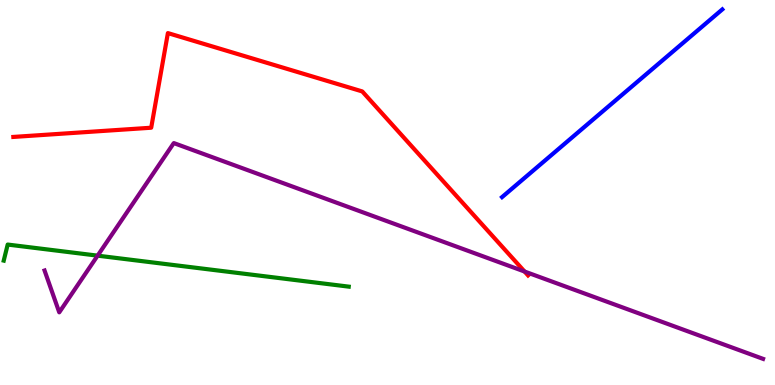[{'lines': ['blue', 'red'], 'intersections': []}, {'lines': ['green', 'red'], 'intersections': []}, {'lines': ['purple', 'red'], 'intersections': [{'x': 6.77, 'y': 2.95}]}, {'lines': ['blue', 'green'], 'intersections': []}, {'lines': ['blue', 'purple'], 'intersections': []}, {'lines': ['green', 'purple'], 'intersections': [{'x': 1.26, 'y': 3.36}]}]